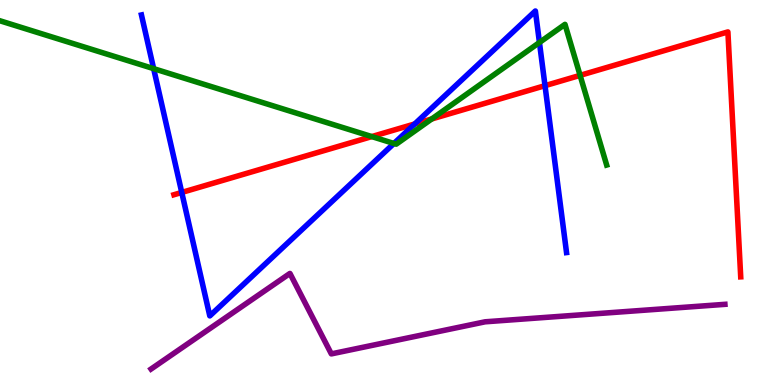[{'lines': ['blue', 'red'], 'intersections': [{'x': 2.35, 'y': 5.0}, {'x': 5.35, 'y': 6.78}, {'x': 7.03, 'y': 7.77}]}, {'lines': ['green', 'red'], 'intersections': [{'x': 4.8, 'y': 6.45}, {'x': 5.57, 'y': 6.91}, {'x': 7.49, 'y': 8.04}]}, {'lines': ['purple', 'red'], 'intersections': []}, {'lines': ['blue', 'green'], 'intersections': [{'x': 1.98, 'y': 8.22}, {'x': 5.08, 'y': 6.27}, {'x': 6.96, 'y': 8.9}]}, {'lines': ['blue', 'purple'], 'intersections': []}, {'lines': ['green', 'purple'], 'intersections': []}]